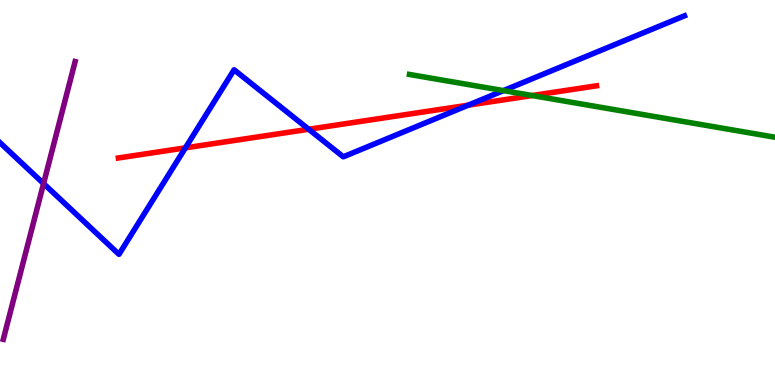[{'lines': ['blue', 'red'], 'intersections': [{'x': 2.39, 'y': 6.16}, {'x': 3.98, 'y': 6.64}, {'x': 6.04, 'y': 7.27}]}, {'lines': ['green', 'red'], 'intersections': [{'x': 6.87, 'y': 7.52}]}, {'lines': ['purple', 'red'], 'intersections': []}, {'lines': ['blue', 'green'], 'intersections': [{'x': 6.5, 'y': 7.65}]}, {'lines': ['blue', 'purple'], 'intersections': [{'x': 0.562, 'y': 5.23}]}, {'lines': ['green', 'purple'], 'intersections': []}]